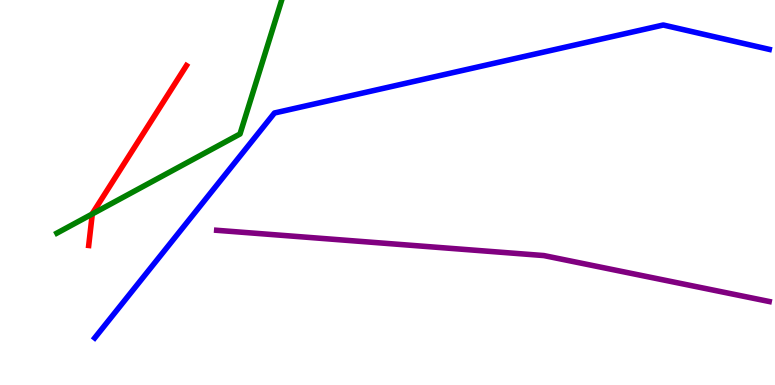[{'lines': ['blue', 'red'], 'intersections': []}, {'lines': ['green', 'red'], 'intersections': [{'x': 1.19, 'y': 4.44}]}, {'lines': ['purple', 'red'], 'intersections': []}, {'lines': ['blue', 'green'], 'intersections': []}, {'lines': ['blue', 'purple'], 'intersections': []}, {'lines': ['green', 'purple'], 'intersections': []}]